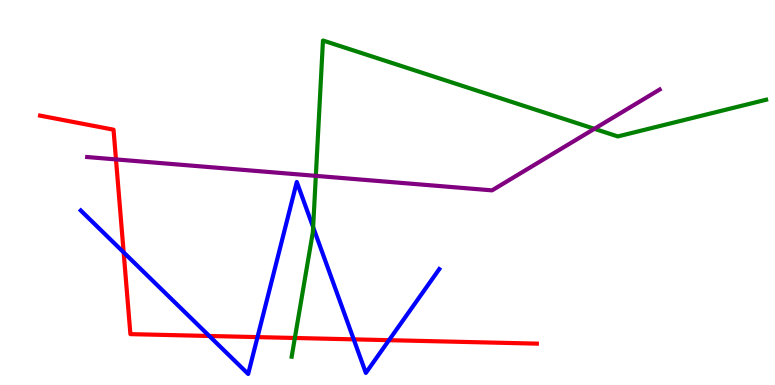[{'lines': ['blue', 'red'], 'intersections': [{'x': 1.6, 'y': 3.45}, {'x': 2.7, 'y': 1.27}, {'x': 3.32, 'y': 1.24}, {'x': 4.56, 'y': 1.19}, {'x': 5.02, 'y': 1.16}]}, {'lines': ['green', 'red'], 'intersections': [{'x': 3.8, 'y': 1.22}]}, {'lines': ['purple', 'red'], 'intersections': [{'x': 1.5, 'y': 5.86}]}, {'lines': ['blue', 'green'], 'intersections': [{'x': 4.04, 'y': 4.1}]}, {'lines': ['blue', 'purple'], 'intersections': []}, {'lines': ['green', 'purple'], 'intersections': [{'x': 4.08, 'y': 5.43}, {'x': 7.67, 'y': 6.65}]}]